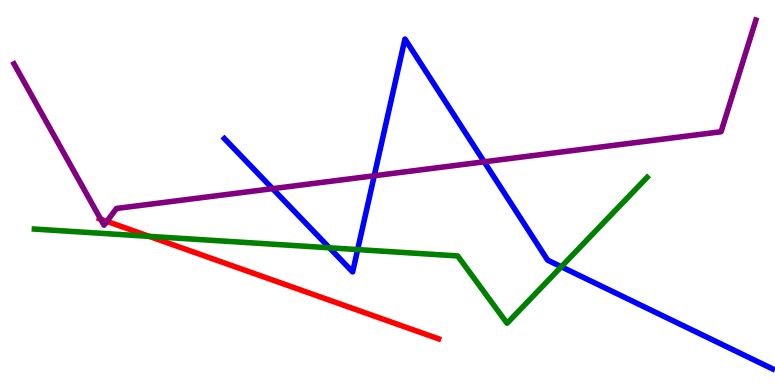[{'lines': ['blue', 'red'], 'intersections': []}, {'lines': ['green', 'red'], 'intersections': [{'x': 1.93, 'y': 3.86}]}, {'lines': ['purple', 'red'], 'intersections': [{'x': 1.3, 'y': 4.31}, {'x': 1.38, 'y': 4.25}]}, {'lines': ['blue', 'green'], 'intersections': [{'x': 4.25, 'y': 3.56}, {'x': 4.61, 'y': 3.52}, {'x': 7.24, 'y': 3.07}]}, {'lines': ['blue', 'purple'], 'intersections': [{'x': 3.52, 'y': 5.1}, {'x': 4.83, 'y': 5.43}, {'x': 6.25, 'y': 5.8}]}, {'lines': ['green', 'purple'], 'intersections': []}]